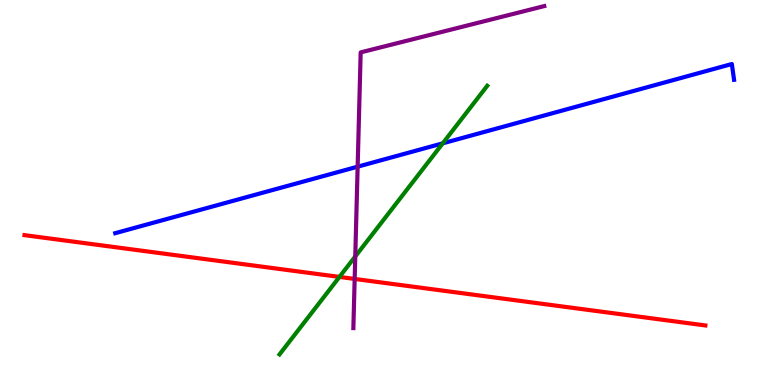[{'lines': ['blue', 'red'], 'intersections': []}, {'lines': ['green', 'red'], 'intersections': [{'x': 4.38, 'y': 2.81}]}, {'lines': ['purple', 'red'], 'intersections': [{'x': 4.58, 'y': 2.75}]}, {'lines': ['blue', 'green'], 'intersections': [{'x': 5.71, 'y': 6.28}]}, {'lines': ['blue', 'purple'], 'intersections': [{'x': 4.61, 'y': 5.67}]}, {'lines': ['green', 'purple'], 'intersections': [{'x': 4.58, 'y': 3.34}]}]